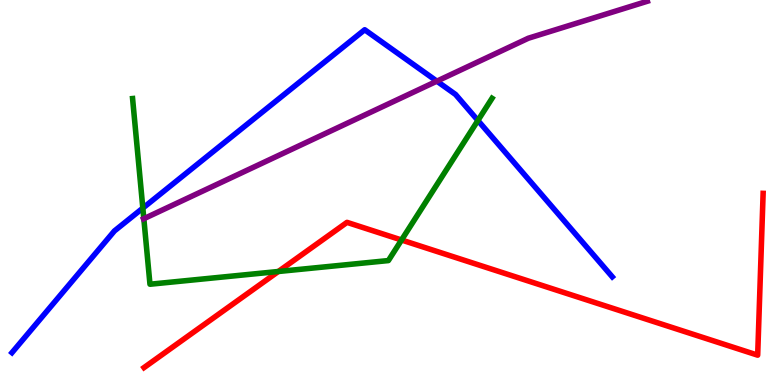[{'lines': ['blue', 'red'], 'intersections': []}, {'lines': ['green', 'red'], 'intersections': [{'x': 3.59, 'y': 2.95}, {'x': 5.18, 'y': 3.77}]}, {'lines': ['purple', 'red'], 'intersections': []}, {'lines': ['blue', 'green'], 'intersections': [{'x': 1.84, 'y': 4.59}, {'x': 6.17, 'y': 6.87}]}, {'lines': ['blue', 'purple'], 'intersections': [{'x': 5.64, 'y': 7.89}]}, {'lines': ['green', 'purple'], 'intersections': [{'x': 1.86, 'y': 4.32}]}]